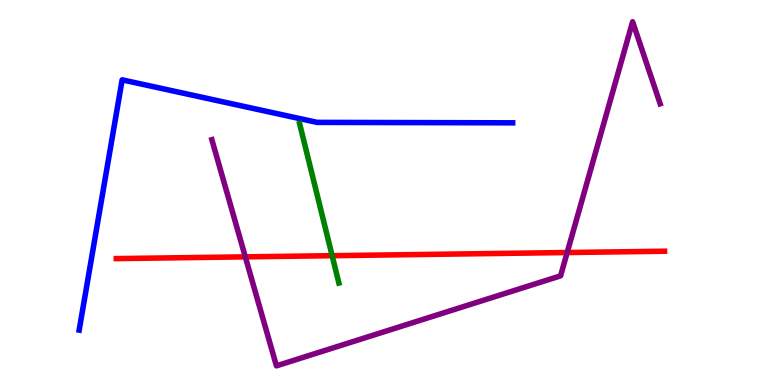[{'lines': ['blue', 'red'], 'intersections': []}, {'lines': ['green', 'red'], 'intersections': [{'x': 4.29, 'y': 3.36}]}, {'lines': ['purple', 'red'], 'intersections': [{'x': 3.17, 'y': 3.33}, {'x': 7.32, 'y': 3.44}]}, {'lines': ['blue', 'green'], 'intersections': []}, {'lines': ['blue', 'purple'], 'intersections': []}, {'lines': ['green', 'purple'], 'intersections': []}]